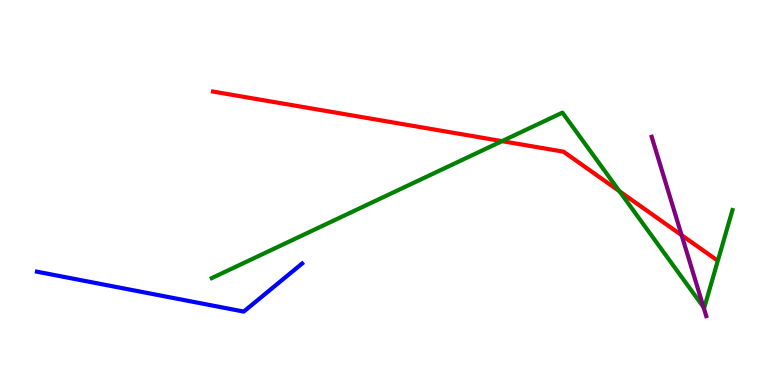[{'lines': ['blue', 'red'], 'intersections': []}, {'lines': ['green', 'red'], 'intersections': [{'x': 6.48, 'y': 6.33}, {'x': 7.99, 'y': 5.03}]}, {'lines': ['purple', 'red'], 'intersections': [{'x': 8.8, 'y': 3.89}]}, {'lines': ['blue', 'green'], 'intersections': []}, {'lines': ['blue', 'purple'], 'intersections': []}, {'lines': ['green', 'purple'], 'intersections': [{'x': 9.08, 'y': 2.02}]}]